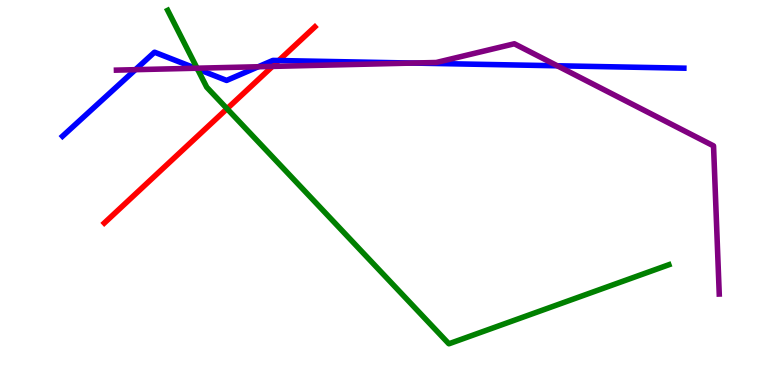[{'lines': ['blue', 'red'], 'intersections': [{'x': 3.6, 'y': 8.43}]}, {'lines': ['green', 'red'], 'intersections': [{'x': 2.93, 'y': 7.18}]}, {'lines': ['purple', 'red'], 'intersections': [{'x': 3.52, 'y': 8.28}]}, {'lines': ['blue', 'green'], 'intersections': [{'x': 2.55, 'y': 8.21}]}, {'lines': ['blue', 'purple'], 'intersections': [{'x': 1.75, 'y': 8.19}, {'x': 2.52, 'y': 8.23}, {'x': 3.33, 'y': 8.27}, {'x': 5.33, 'y': 8.36}, {'x': 7.19, 'y': 8.29}]}, {'lines': ['green', 'purple'], 'intersections': [{'x': 2.54, 'y': 8.23}]}]